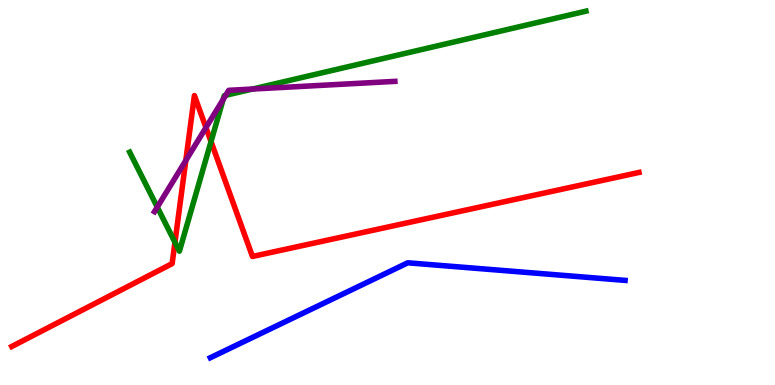[{'lines': ['blue', 'red'], 'intersections': []}, {'lines': ['green', 'red'], 'intersections': [{'x': 2.26, 'y': 3.71}, {'x': 2.72, 'y': 6.32}]}, {'lines': ['purple', 'red'], 'intersections': [{'x': 2.4, 'y': 5.83}, {'x': 2.66, 'y': 6.69}]}, {'lines': ['blue', 'green'], 'intersections': []}, {'lines': ['blue', 'purple'], 'intersections': []}, {'lines': ['green', 'purple'], 'intersections': [{'x': 2.03, 'y': 4.62}, {'x': 2.88, 'y': 7.42}, {'x': 2.91, 'y': 7.52}, {'x': 3.26, 'y': 7.69}]}]